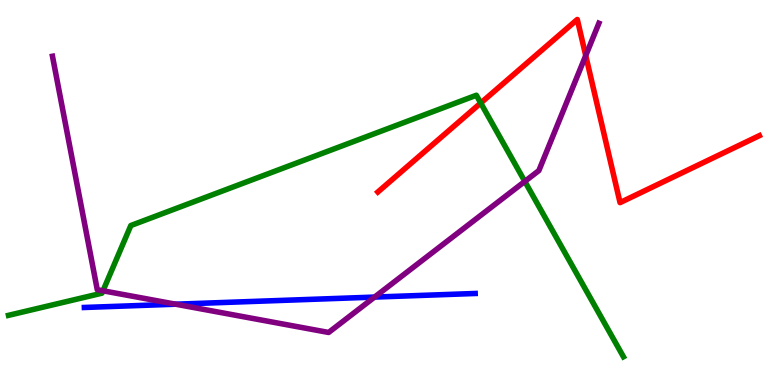[{'lines': ['blue', 'red'], 'intersections': []}, {'lines': ['green', 'red'], 'intersections': [{'x': 6.2, 'y': 7.32}]}, {'lines': ['purple', 'red'], 'intersections': [{'x': 7.56, 'y': 8.56}]}, {'lines': ['blue', 'green'], 'intersections': []}, {'lines': ['blue', 'purple'], 'intersections': [{'x': 2.27, 'y': 2.1}, {'x': 4.83, 'y': 2.28}]}, {'lines': ['green', 'purple'], 'intersections': [{'x': 1.33, 'y': 2.45}, {'x': 6.77, 'y': 5.29}]}]